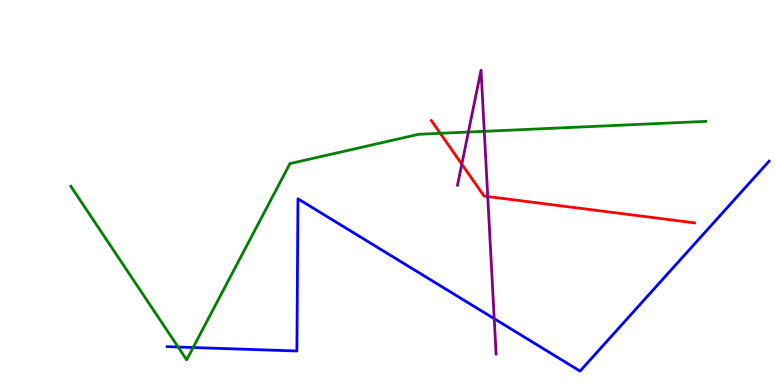[{'lines': ['blue', 'red'], 'intersections': []}, {'lines': ['green', 'red'], 'intersections': [{'x': 5.68, 'y': 6.54}]}, {'lines': ['purple', 'red'], 'intersections': [{'x': 5.96, 'y': 5.74}, {'x': 6.29, 'y': 4.89}]}, {'lines': ['blue', 'green'], 'intersections': [{'x': 2.3, 'y': 0.987}, {'x': 2.49, 'y': 0.973}]}, {'lines': ['blue', 'purple'], 'intersections': [{'x': 6.38, 'y': 1.72}]}, {'lines': ['green', 'purple'], 'intersections': [{'x': 6.04, 'y': 6.57}, {'x': 6.25, 'y': 6.59}]}]